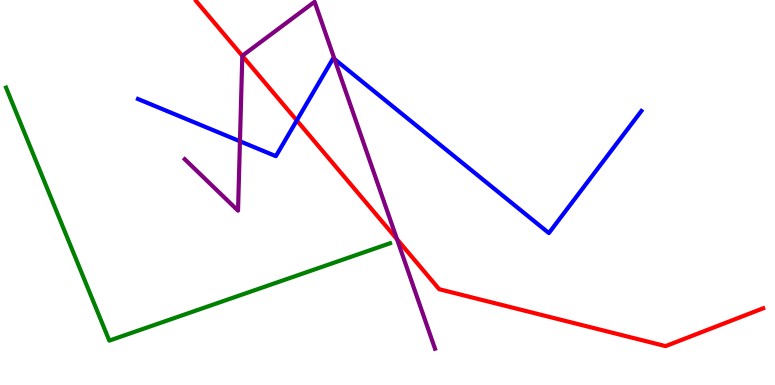[{'lines': ['blue', 'red'], 'intersections': [{'x': 3.83, 'y': 6.87}]}, {'lines': ['green', 'red'], 'intersections': []}, {'lines': ['purple', 'red'], 'intersections': [{'x': 3.13, 'y': 8.55}, {'x': 5.12, 'y': 3.79}]}, {'lines': ['blue', 'green'], 'intersections': []}, {'lines': ['blue', 'purple'], 'intersections': [{'x': 3.1, 'y': 6.33}, {'x': 4.32, 'y': 8.46}]}, {'lines': ['green', 'purple'], 'intersections': []}]